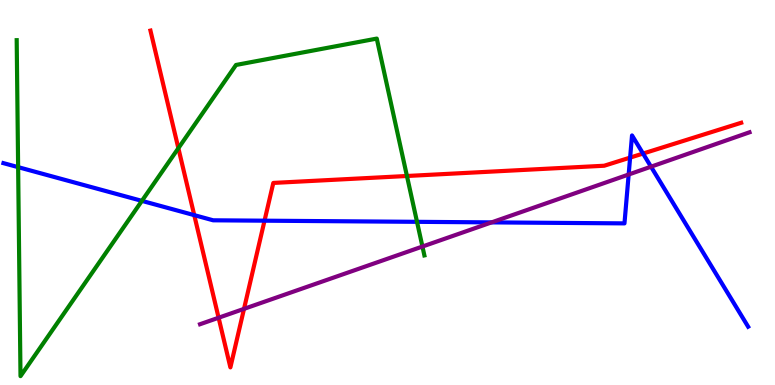[{'lines': ['blue', 'red'], 'intersections': [{'x': 2.51, 'y': 4.41}, {'x': 3.41, 'y': 4.27}, {'x': 8.13, 'y': 5.91}, {'x': 8.3, 'y': 6.01}]}, {'lines': ['green', 'red'], 'intersections': [{'x': 2.3, 'y': 6.15}, {'x': 5.25, 'y': 5.43}]}, {'lines': ['purple', 'red'], 'intersections': [{'x': 2.82, 'y': 1.75}, {'x': 3.15, 'y': 1.98}]}, {'lines': ['blue', 'green'], 'intersections': [{'x': 0.234, 'y': 5.66}, {'x': 1.83, 'y': 4.78}, {'x': 5.38, 'y': 4.24}]}, {'lines': ['blue', 'purple'], 'intersections': [{'x': 6.34, 'y': 4.22}, {'x': 8.11, 'y': 5.47}, {'x': 8.4, 'y': 5.67}]}, {'lines': ['green', 'purple'], 'intersections': [{'x': 5.45, 'y': 3.6}]}]